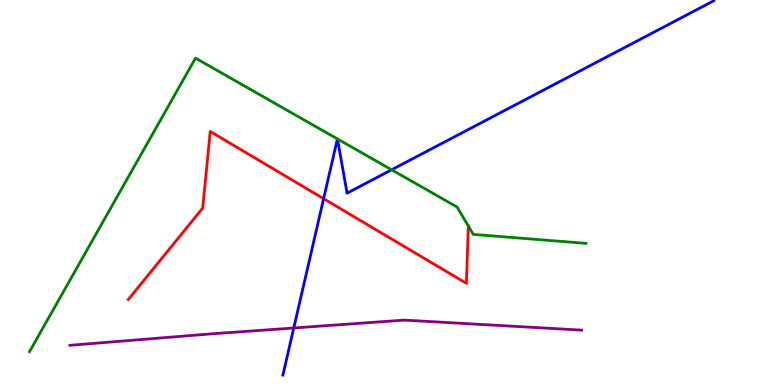[{'lines': ['blue', 'red'], 'intersections': [{'x': 4.18, 'y': 4.84}]}, {'lines': ['green', 'red'], 'intersections': [{'x': 6.04, 'y': 4.13}]}, {'lines': ['purple', 'red'], 'intersections': []}, {'lines': ['blue', 'green'], 'intersections': [{'x': 4.35, 'y': 6.39}, {'x': 4.35, 'y': 6.39}, {'x': 5.05, 'y': 5.59}]}, {'lines': ['blue', 'purple'], 'intersections': [{'x': 3.79, 'y': 1.48}]}, {'lines': ['green', 'purple'], 'intersections': []}]